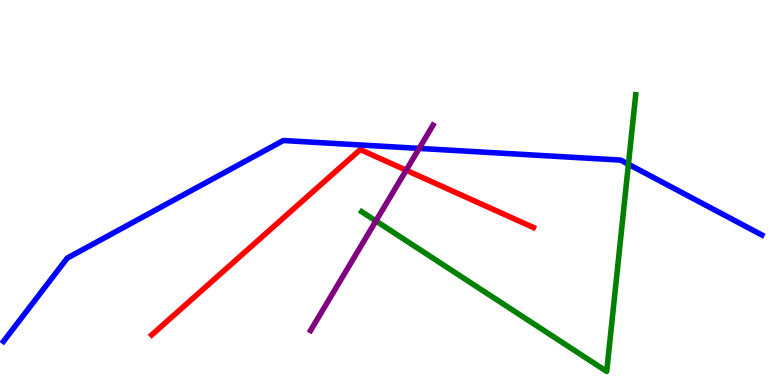[{'lines': ['blue', 'red'], 'intersections': []}, {'lines': ['green', 'red'], 'intersections': []}, {'lines': ['purple', 'red'], 'intersections': [{'x': 5.24, 'y': 5.58}]}, {'lines': ['blue', 'green'], 'intersections': [{'x': 8.11, 'y': 5.73}]}, {'lines': ['blue', 'purple'], 'intersections': [{'x': 5.41, 'y': 6.15}]}, {'lines': ['green', 'purple'], 'intersections': [{'x': 4.85, 'y': 4.26}]}]